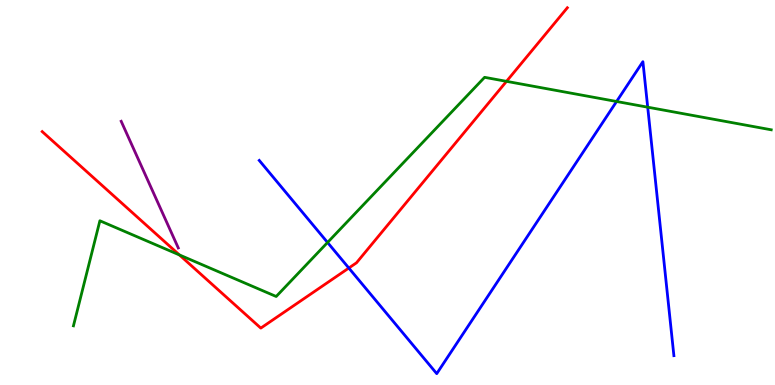[{'lines': ['blue', 'red'], 'intersections': [{'x': 4.5, 'y': 3.04}]}, {'lines': ['green', 'red'], 'intersections': [{'x': 2.31, 'y': 3.38}, {'x': 6.54, 'y': 7.89}]}, {'lines': ['purple', 'red'], 'intersections': []}, {'lines': ['blue', 'green'], 'intersections': [{'x': 4.23, 'y': 3.7}, {'x': 7.96, 'y': 7.36}, {'x': 8.36, 'y': 7.22}]}, {'lines': ['blue', 'purple'], 'intersections': []}, {'lines': ['green', 'purple'], 'intersections': []}]